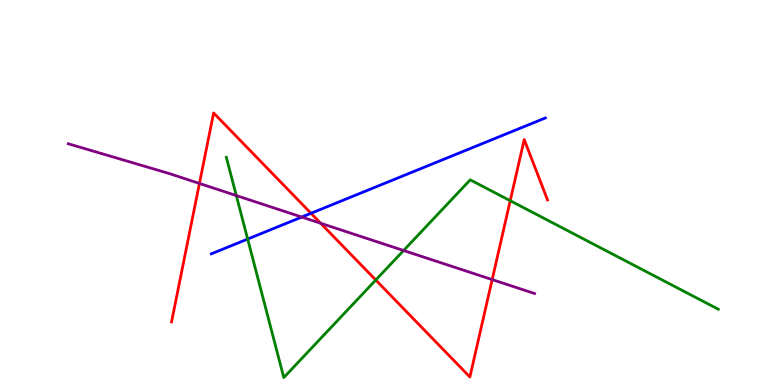[{'lines': ['blue', 'red'], 'intersections': [{'x': 4.01, 'y': 4.46}]}, {'lines': ['green', 'red'], 'intersections': [{'x': 4.85, 'y': 2.73}, {'x': 6.58, 'y': 4.79}]}, {'lines': ['purple', 'red'], 'intersections': [{'x': 2.57, 'y': 5.24}, {'x': 4.14, 'y': 4.2}, {'x': 6.35, 'y': 2.74}]}, {'lines': ['blue', 'green'], 'intersections': [{'x': 3.2, 'y': 3.79}]}, {'lines': ['blue', 'purple'], 'intersections': [{'x': 3.89, 'y': 4.36}]}, {'lines': ['green', 'purple'], 'intersections': [{'x': 3.05, 'y': 4.92}, {'x': 5.21, 'y': 3.49}]}]